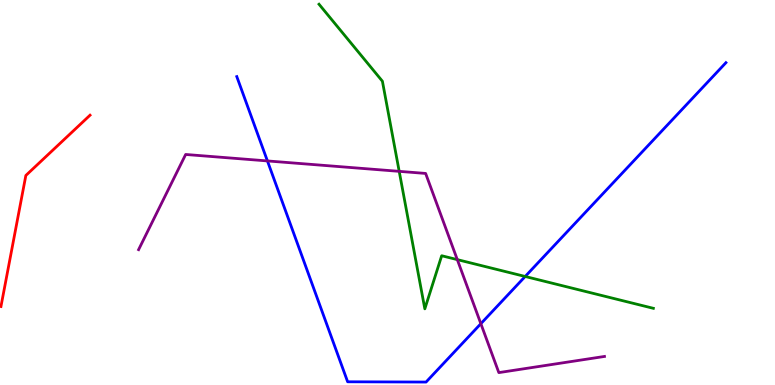[{'lines': ['blue', 'red'], 'intersections': []}, {'lines': ['green', 'red'], 'intersections': []}, {'lines': ['purple', 'red'], 'intersections': []}, {'lines': ['blue', 'green'], 'intersections': [{'x': 6.78, 'y': 2.82}]}, {'lines': ['blue', 'purple'], 'intersections': [{'x': 3.45, 'y': 5.82}, {'x': 6.2, 'y': 1.59}]}, {'lines': ['green', 'purple'], 'intersections': [{'x': 5.15, 'y': 5.55}, {'x': 5.9, 'y': 3.26}]}]